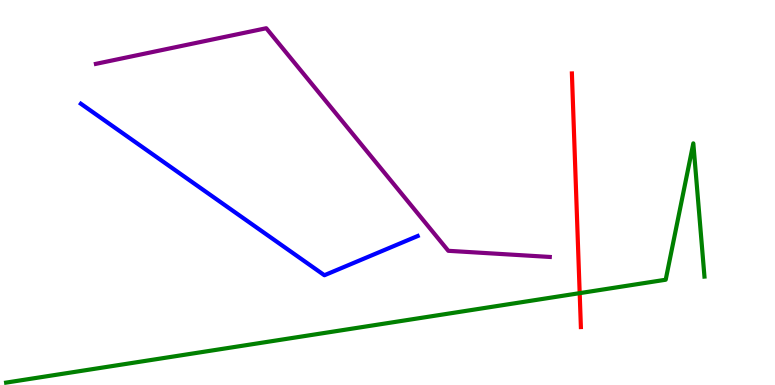[{'lines': ['blue', 'red'], 'intersections': []}, {'lines': ['green', 'red'], 'intersections': [{'x': 7.48, 'y': 2.39}]}, {'lines': ['purple', 'red'], 'intersections': []}, {'lines': ['blue', 'green'], 'intersections': []}, {'lines': ['blue', 'purple'], 'intersections': []}, {'lines': ['green', 'purple'], 'intersections': []}]